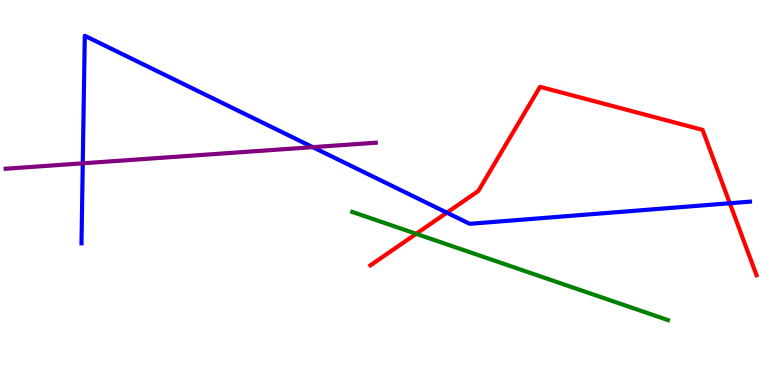[{'lines': ['blue', 'red'], 'intersections': [{'x': 5.77, 'y': 4.48}, {'x': 9.42, 'y': 4.72}]}, {'lines': ['green', 'red'], 'intersections': [{'x': 5.37, 'y': 3.93}]}, {'lines': ['purple', 'red'], 'intersections': []}, {'lines': ['blue', 'green'], 'intersections': []}, {'lines': ['blue', 'purple'], 'intersections': [{'x': 1.07, 'y': 5.76}, {'x': 4.04, 'y': 6.18}]}, {'lines': ['green', 'purple'], 'intersections': []}]